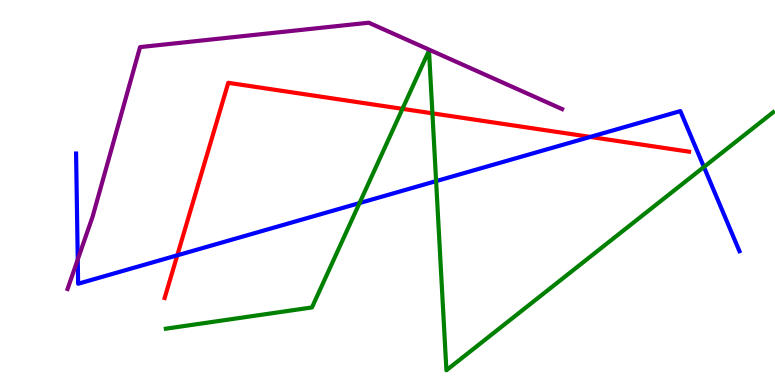[{'lines': ['blue', 'red'], 'intersections': [{'x': 2.29, 'y': 3.37}, {'x': 7.62, 'y': 6.44}]}, {'lines': ['green', 'red'], 'intersections': [{'x': 5.19, 'y': 7.17}, {'x': 5.58, 'y': 7.06}]}, {'lines': ['purple', 'red'], 'intersections': []}, {'lines': ['blue', 'green'], 'intersections': [{'x': 4.64, 'y': 4.73}, {'x': 5.63, 'y': 5.3}, {'x': 9.08, 'y': 5.66}]}, {'lines': ['blue', 'purple'], 'intersections': [{'x': 1.0, 'y': 3.26}]}, {'lines': ['green', 'purple'], 'intersections': []}]